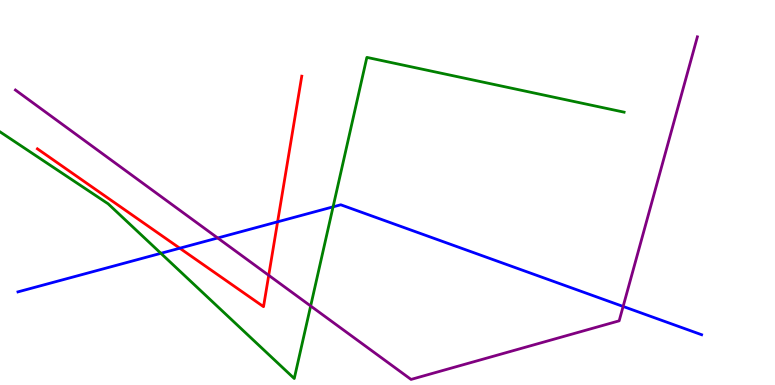[{'lines': ['blue', 'red'], 'intersections': [{'x': 2.32, 'y': 3.55}, {'x': 3.58, 'y': 4.24}]}, {'lines': ['green', 'red'], 'intersections': []}, {'lines': ['purple', 'red'], 'intersections': [{'x': 3.47, 'y': 2.85}]}, {'lines': ['blue', 'green'], 'intersections': [{'x': 2.08, 'y': 3.42}, {'x': 4.3, 'y': 4.63}]}, {'lines': ['blue', 'purple'], 'intersections': [{'x': 2.81, 'y': 3.82}, {'x': 8.04, 'y': 2.04}]}, {'lines': ['green', 'purple'], 'intersections': [{'x': 4.01, 'y': 2.05}]}]